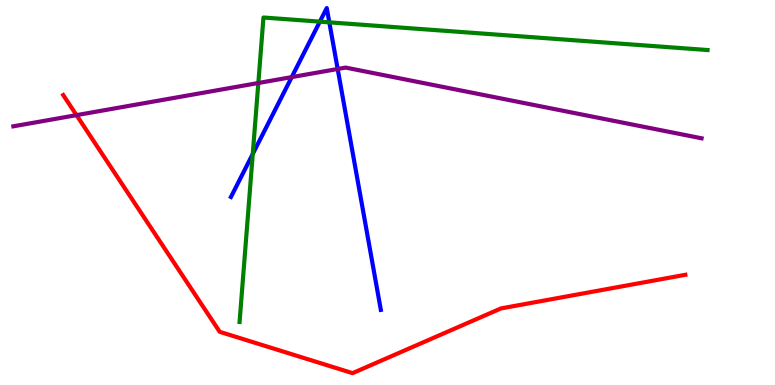[{'lines': ['blue', 'red'], 'intersections': []}, {'lines': ['green', 'red'], 'intersections': []}, {'lines': ['purple', 'red'], 'intersections': [{'x': 0.987, 'y': 7.01}]}, {'lines': ['blue', 'green'], 'intersections': [{'x': 3.26, 'y': 6.0}, {'x': 4.13, 'y': 9.44}, {'x': 4.25, 'y': 9.42}]}, {'lines': ['blue', 'purple'], 'intersections': [{'x': 3.76, 'y': 8.0}, {'x': 4.36, 'y': 8.21}]}, {'lines': ['green', 'purple'], 'intersections': [{'x': 3.33, 'y': 7.84}]}]